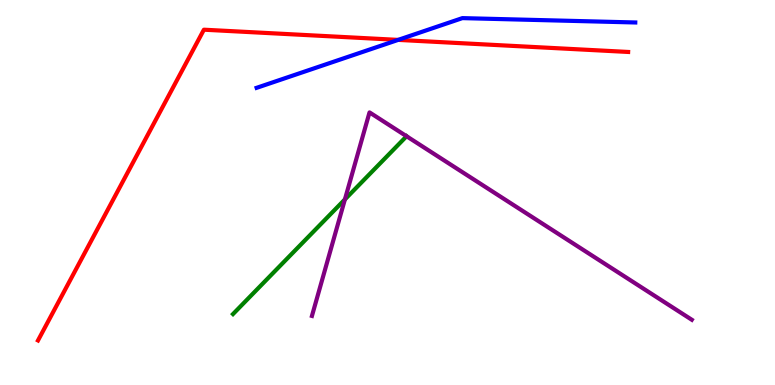[{'lines': ['blue', 'red'], 'intersections': [{'x': 5.14, 'y': 8.96}]}, {'lines': ['green', 'red'], 'intersections': []}, {'lines': ['purple', 'red'], 'intersections': []}, {'lines': ['blue', 'green'], 'intersections': []}, {'lines': ['blue', 'purple'], 'intersections': []}, {'lines': ['green', 'purple'], 'intersections': [{'x': 4.45, 'y': 4.82}, {'x': 5.25, 'y': 6.46}]}]